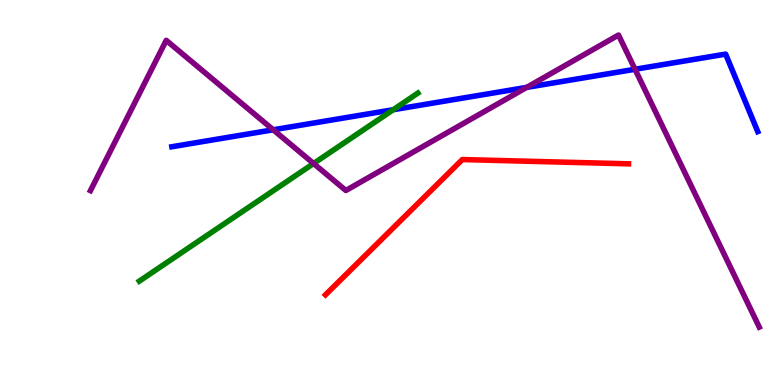[{'lines': ['blue', 'red'], 'intersections': []}, {'lines': ['green', 'red'], 'intersections': []}, {'lines': ['purple', 'red'], 'intersections': []}, {'lines': ['blue', 'green'], 'intersections': [{'x': 5.07, 'y': 7.15}]}, {'lines': ['blue', 'purple'], 'intersections': [{'x': 3.53, 'y': 6.63}, {'x': 6.8, 'y': 7.73}, {'x': 8.19, 'y': 8.2}]}, {'lines': ['green', 'purple'], 'intersections': [{'x': 4.05, 'y': 5.75}]}]